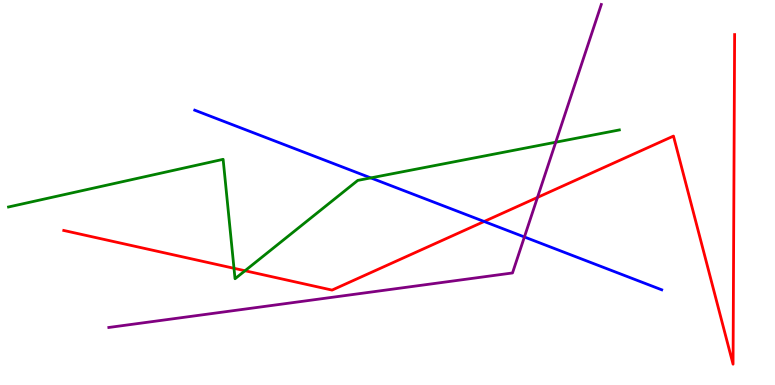[{'lines': ['blue', 'red'], 'intersections': [{'x': 6.25, 'y': 4.25}]}, {'lines': ['green', 'red'], 'intersections': [{'x': 3.02, 'y': 3.03}, {'x': 3.16, 'y': 2.97}]}, {'lines': ['purple', 'red'], 'intersections': [{'x': 6.94, 'y': 4.87}]}, {'lines': ['blue', 'green'], 'intersections': [{'x': 4.78, 'y': 5.38}]}, {'lines': ['blue', 'purple'], 'intersections': [{'x': 6.77, 'y': 3.84}]}, {'lines': ['green', 'purple'], 'intersections': [{'x': 7.17, 'y': 6.31}]}]